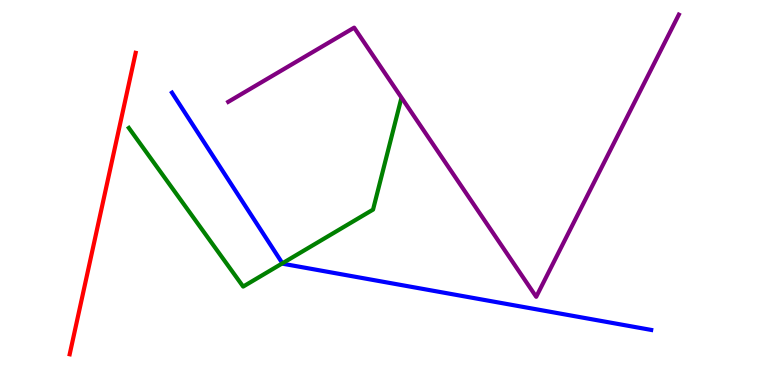[{'lines': ['blue', 'red'], 'intersections': []}, {'lines': ['green', 'red'], 'intersections': []}, {'lines': ['purple', 'red'], 'intersections': []}, {'lines': ['blue', 'green'], 'intersections': [{'x': 3.64, 'y': 3.16}]}, {'lines': ['blue', 'purple'], 'intersections': []}, {'lines': ['green', 'purple'], 'intersections': []}]